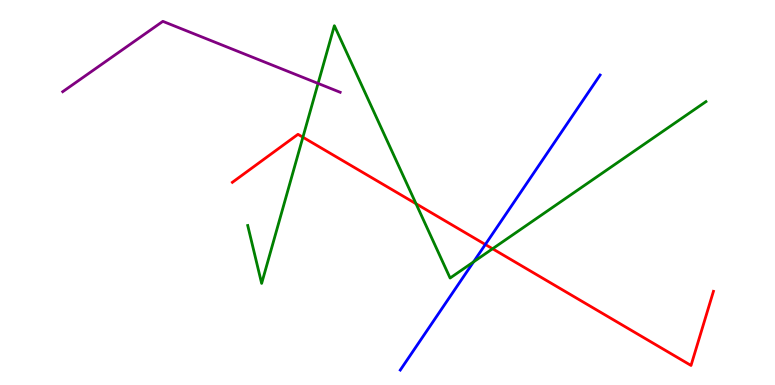[{'lines': ['blue', 'red'], 'intersections': [{'x': 6.26, 'y': 3.65}]}, {'lines': ['green', 'red'], 'intersections': [{'x': 3.91, 'y': 6.44}, {'x': 5.37, 'y': 4.71}, {'x': 6.36, 'y': 3.54}]}, {'lines': ['purple', 'red'], 'intersections': []}, {'lines': ['blue', 'green'], 'intersections': [{'x': 6.11, 'y': 3.2}]}, {'lines': ['blue', 'purple'], 'intersections': []}, {'lines': ['green', 'purple'], 'intersections': [{'x': 4.1, 'y': 7.83}]}]